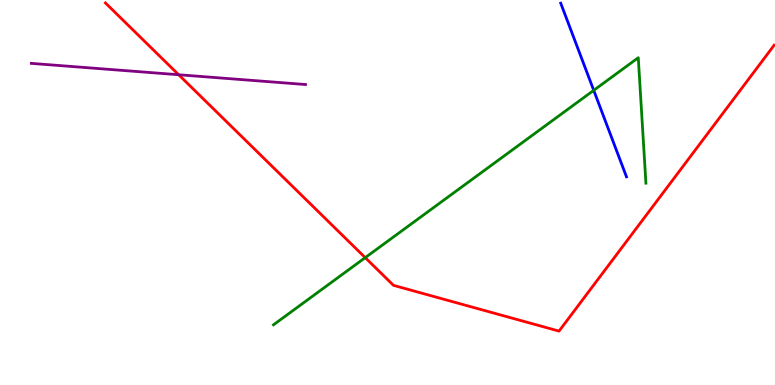[{'lines': ['blue', 'red'], 'intersections': []}, {'lines': ['green', 'red'], 'intersections': [{'x': 4.71, 'y': 3.31}]}, {'lines': ['purple', 'red'], 'intersections': [{'x': 2.31, 'y': 8.06}]}, {'lines': ['blue', 'green'], 'intersections': [{'x': 7.66, 'y': 7.65}]}, {'lines': ['blue', 'purple'], 'intersections': []}, {'lines': ['green', 'purple'], 'intersections': []}]